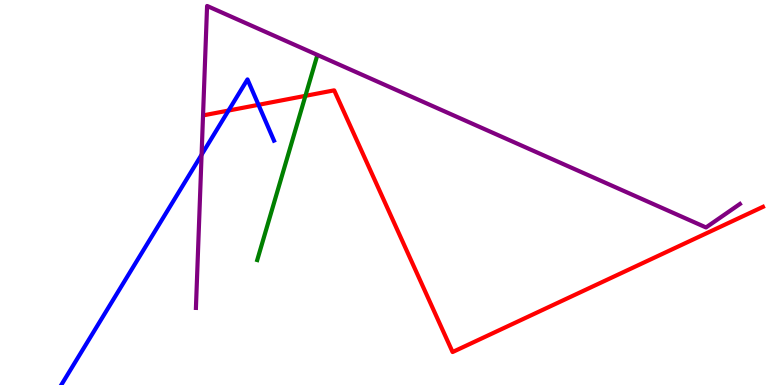[{'lines': ['blue', 'red'], 'intersections': [{'x': 2.95, 'y': 7.13}, {'x': 3.34, 'y': 7.28}]}, {'lines': ['green', 'red'], 'intersections': [{'x': 3.94, 'y': 7.51}]}, {'lines': ['purple', 'red'], 'intersections': []}, {'lines': ['blue', 'green'], 'intersections': []}, {'lines': ['blue', 'purple'], 'intersections': [{'x': 2.6, 'y': 5.98}]}, {'lines': ['green', 'purple'], 'intersections': []}]